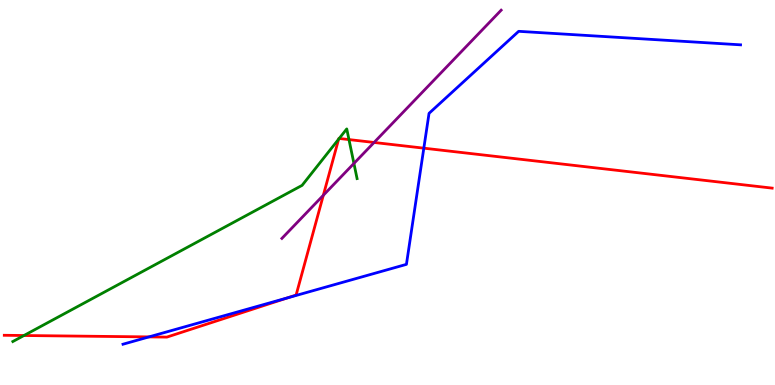[{'lines': ['blue', 'red'], 'intersections': [{'x': 1.92, 'y': 1.25}, {'x': 3.71, 'y': 2.26}, {'x': 5.47, 'y': 6.15}]}, {'lines': ['green', 'red'], 'intersections': [{'x': 0.309, 'y': 1.29}, {'x': 4.37, 'y': 6.39}, {'x': 4.38, 'y': 6.4}, {'x': 4.5, 'y': 6.37}]}, {'lines': ['purple', 'red'], 'intersections': [{'x': 4.17, 'y': 4.93}, {'x': 4.83, 'y': 6.3}]}, {'lines': ['blue', 'green'], 'intersections': []}, {'lines': ['blue', 'purple'], 'intersections': []}, {'lines': ['green', 'purple'], 'intersections': [{'x': 4.57, 'y': 5.75}]}]